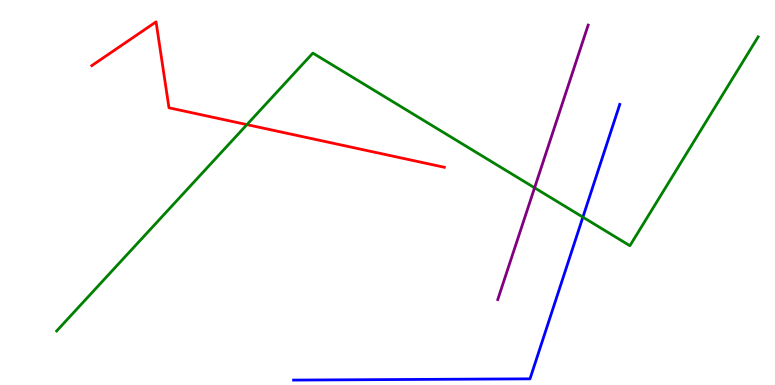[{'lines': ['blue', 'red'], 'intersections': []}, {'lines': ['green', 'red'], 'intersections': [{'x': 3.19, 'y': 6.76}]}, {'lines': ['purple', 'red'], 'intersections': []}, {'lines': ['blue', 'green'], 'intersections': [{'x': 7.52, 'y': 4.36}]}, {'lines': ['blue', 'purple'], 'intersections': []}, {'lines': ['green', 'purple'], 'intersections': [{'x': 6.9, 'y': 5.12}]}]